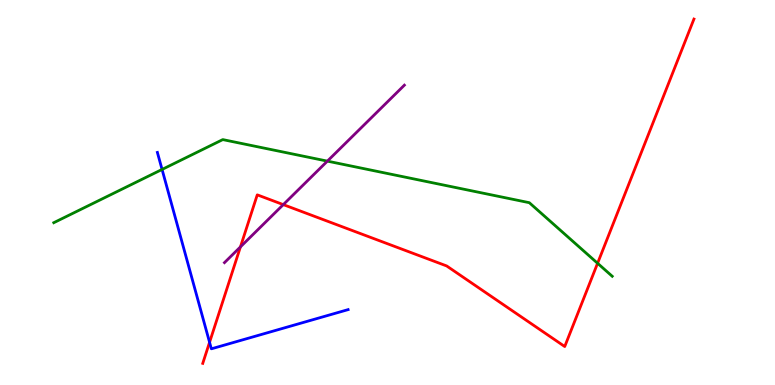[{'lines': ['blue', 'red'], 'intersections': [{'x': 2.7, 'y': 1.11}]}, {'lines': ['green', 'red'], 'intersections': [{'x': 7.71, 'y': 3.16}]}, {'lines': ['purple', 'red'], 'intersections': [{'x': 3.1, 'y': 3.59}, {'x': 3.66, 'y': 4.69}]}, {'lines': ['blue', 'green'], 'intersections': [{'x': 2.09, 'y': 5.6}]}, {'lines': ['blue', 'purple'], 'intersections': []}, {'lines': ['green', 'purple'], 'intersections': [{'x': 4.22, 'y': 5.81}]}]